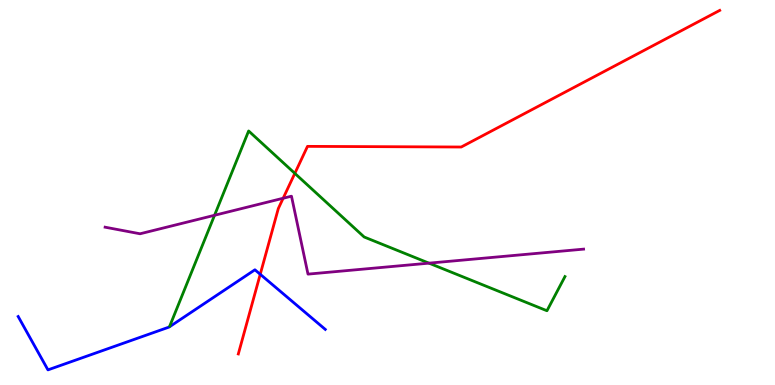[{'lines': ['blue', 'red'], 'intersections': [{'x': 3.36, 'y': 2.88}]}, {'lines': ['green', 'red'], 'intersections': [{'x': 3.8, 'y': 5.5}]}, {'lines': ['purple', 'red'], 'intersections': [{'x': 3.65, 'y': 4.85}]}, {'lines': ['blue', 'green'], 'intersections': []}, {'lines': ['blue', 'purple'], 'intersections': []}, {'lines': ['green', 'purple'], 'intersections': [{'x': 2.77, 'y': 4.41}, {'x': 5.54, 'y': 3.16}]}]